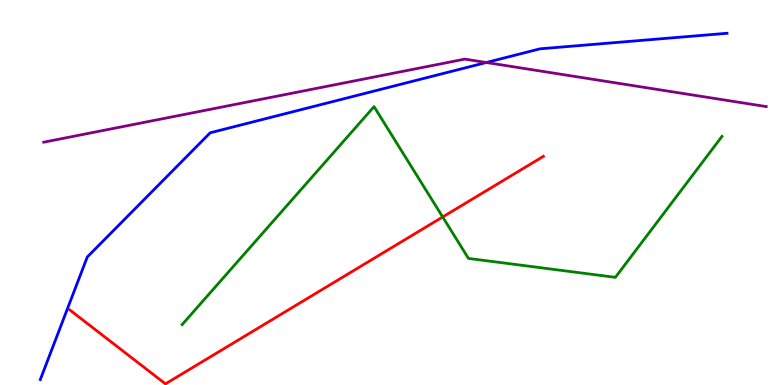[{'lines': ['blue', 'red'], 'intersections': []}, {'lines': ['green', 'red'], 'intersections': [{'x': 5.71, 'y': 4.36}]}, {'lines': ['purple', 'red'], 'intersections': []}, {'lines': ['blue', 'green'], 'intersections': []}, {'lines': ['blue', 'purple'], 'intersections': [{'x': 6.27, 'y': 8.38}]}, {'lines': ['green', 'purple'], 'intersections': []}]